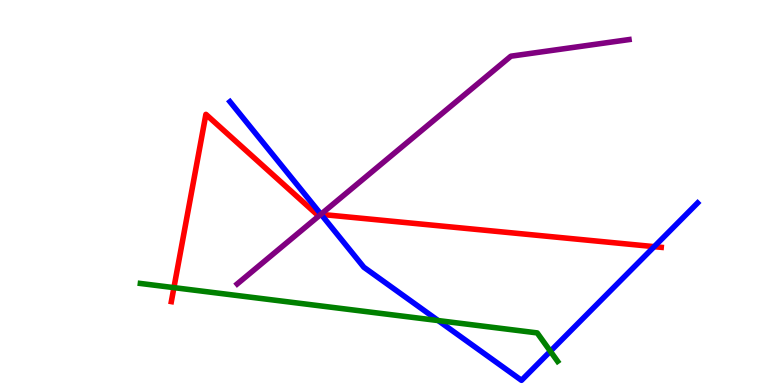[{'lines': ['blue', 'red'], 'intersections': [{'x': 4.14, 'y': 4.43}, {'x': 8.44, 'y': 3.59}]}, {'lines': ['green', 'red'], 'intersections': [{'x': 2.24, 'y': 2.53}]}, {'lines': ['purple', 'red'], 'intersections': [{'x': 4.14, 'y': 4.43}]}, {'lines': ['blue', 'green'], 'intersections': [{'x': 5.65, 'y': 1.67}, {'x': 7.1, 'y': 0.876}]}, {'lines': ['blue', 'purple'], 'intersections': [{'x': 4.14, 'y': 4.44}]}, {'lines': ['green', 'purple'], 'intersections': []}]